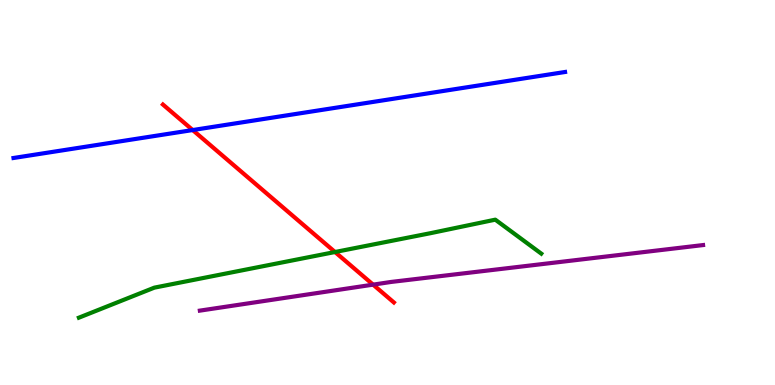[{'lines': ['blue', 'red'], 'intersections': [{'x': 2.49, 'y': 6.62}]}, {'lines': ['green', 'red'], 'intersections': [{'x': 4.32, 'y': 3.45}]}, {'lines': ['purple', 'red'], 'intersections': [{'x': 4.81, 'y': 2.61}]}, {'lines': ['blue', 'green'], 'intersections': []}, {'lines': ['blue', 'purple'], 'intersections': []}, {'lines': ['green', 'purple'], 'intersections': []}]